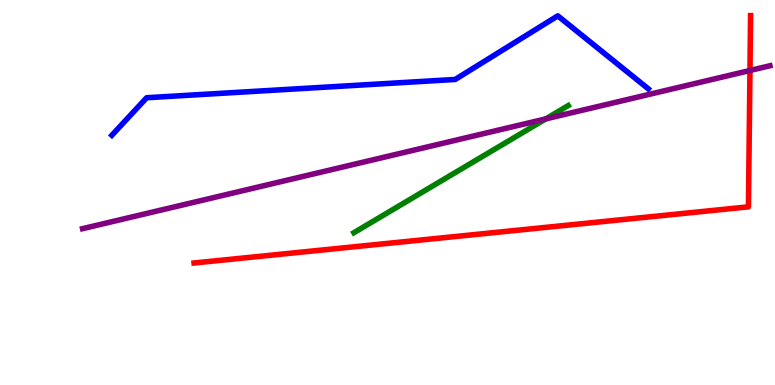[{'lines': ['blue', 'red'], 'intersections': []}, {'lines': ['green', 'red'], 'intersections': []}, {'lines': ['purple', 'red'], 'intersections': [{'x': 9.68, 'y': 8.17}]}, {'lines': ['blue', 'green'], 'intersections': []}, {'lines': ['blue', 'purple'], 'intersections': []}, {'lines': ['green', 'purple'], 'intersections': [{'x': 7.04, 'y': 6.91}]}]